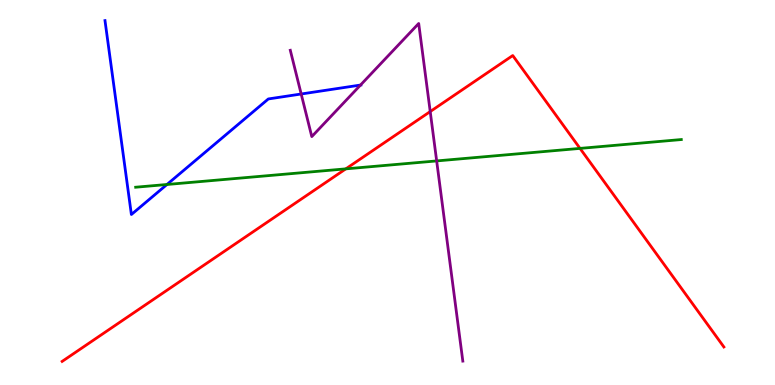[{'lines': ['blue', 'red'], 'intersections': []}, {'lines': ['green', 'red'], 'intersections': [{'x': 4.46, 'y': 5.61}, {'x': 7.48, 'y': 6.15}]}, {'lines': ['purple', 'red'], 'intersections': [{'x': 5.55, 'y': 7.1}]}, {'lines': ['blue', 'green'], 'intersections': [{'x': 2.15, 'y': 5.21}]}, {'lines': ['blue', 'purple'], 'intersections': [{'x': 3.89, 'y': 7.56}, {'x': 4.65, 'y': 7.79}]}, {'lines': ['green', 'purple'], 'intersections': [{'x': 5.63, 'y': 5.82}]}]